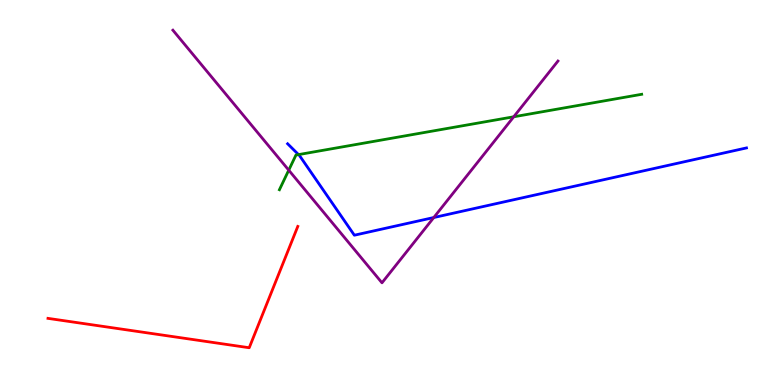[{'lines': ['blue', 'red'], 'intersections': []}, {'lines': ['green', 'red'], 'intersections': []}, {'lines': ['purple', 'red'], 'intersections': []}, {'lines': ['blue', 'green'], 'intersections': [{'x': 3.85, 'y': 5.98}]}, {'lines': ['blue', 'purple'], 'intersections': [{'x': 5.6, 'y': 4.35}]}, {'lines': ['green', 'purple'], 'intersections': [{'x': 3.73, 'y': 5.58}, {'x': 6.63, 'y': 6.97}]}]